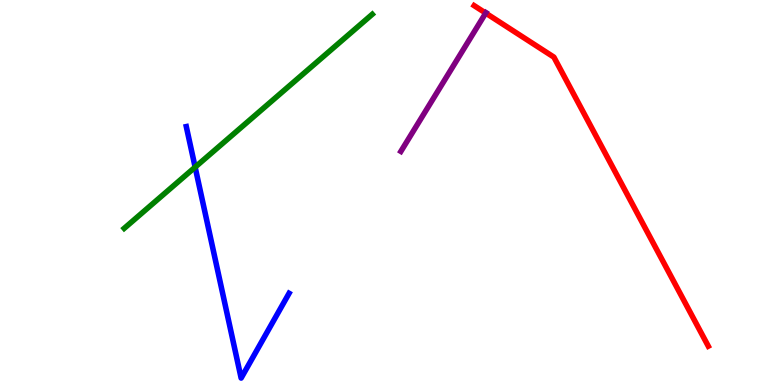[{'lines': ['blue', 'red'], 'intersections': []}, {'lines': ['green', 'red'], 'intersections': []}, {'lines': ['purple', 'red'], 'intersections': [{'x': 6.27, 'y': 9.66}]}, {'lines': ['blue', 'green'], 'intersections': [{'x': 2.52, 'y': 5.66}]}, {'lines': ['blue', 'purple'], 'intersections': []}, {'lines': ['green', 'purple'], 'intersections': []}]